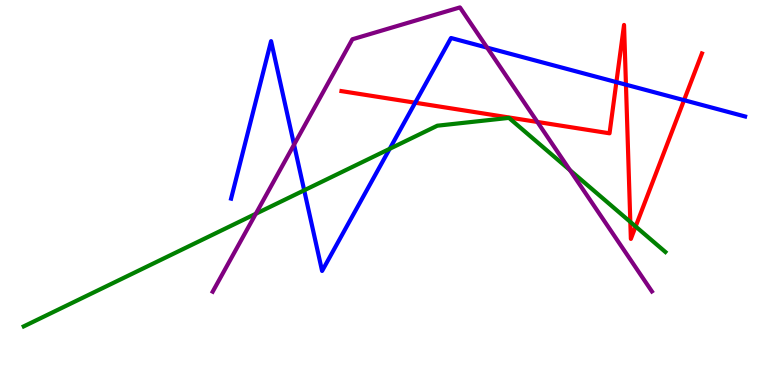[{'lines': ['blue', 'red'], 'intersections': [{'x': 5.36, 'y': 7.33}, {'x': 7.95, 'y': 7.87}, {'x': 8.08, 'y': 7.8}, {'x': 8.83, 'y': 7.4}]}, {'lines': ['green', 'red'], 'intersections': [{'x': 8.13, 'y': 4.24}, {'x': 8.2, 'y': 4.12}]}, {'lines': ['purple', 'red'], 'intersections': [{'x': 6.93, 'y': 6.83}]}, {'lines': ['blue', 'green'], 'intersections': [{'x': 3.93, 'y': 5.06}, {'x': 5.03, 'y': 6.13}]}, {'lines': ['blue', 'purple'], 'intersections': [{'x': 3.79, 'y': 6.24}, {'x': 6.29, 'y': 8.76}]}, {'lines': ['green', 'purple'], 'intersections': [{'x': 3.3, 'y': 4.45}, {'x': 7.35, 'y': 5.58}]}]